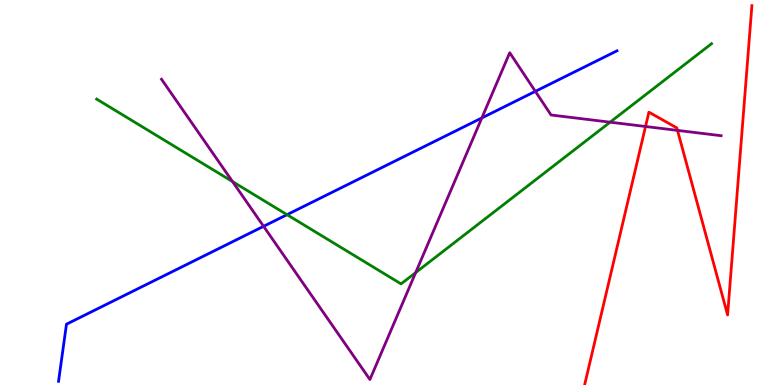[{'lines': ['blue', 'red'], 'intersections': []}, {'lines': ['green', 'red'], 'intersections': []}, {'lines': ['purple', 'red'], 'intersections': [{'x': 8.33, 'y': 6.71}, {'x': 8.74, 'y': 6.61}]}, {'lines': ['blue', 'green'], 'intersections': [{'x': 3.7, 'y': 4.42}]}, {'lines': ['blue', 'purple'], 'intersections': [{'x': 3.4, 'y': 4.12}, {'x': 6.22, 'y': 6.94}, {'x': 6.91, 'y': 7.63}]}, {'lines': ['green', 'purple'], 'intersections': [{'x': 3.0, 'y': 5.28}, {'x': 5.36, 'y': 2.92}, {'x': 7.87, 'y': 6.83}]}]